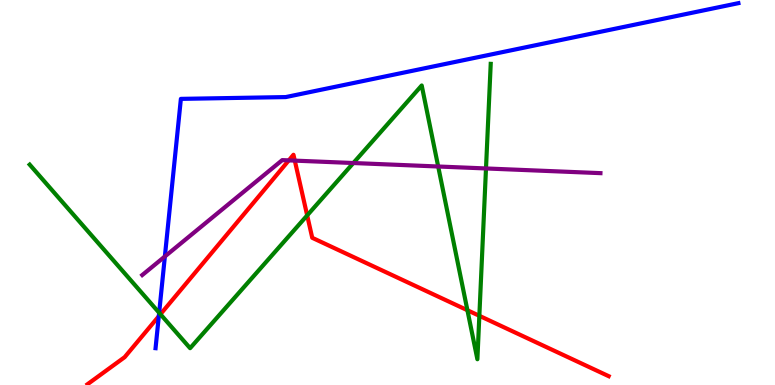[{'lines': ['blue', 'red'], 'intersections': [{'x': 2.05, 'y': 1.79}]}, {'lines': ['green', 'red'], 'intersections': [{'x': 2.07, 'y': 1.84}, {'x': 3.96, 'y': 4.41}, {'x': 6.03, 'y': 1.94}, {'x': 6.19, 'y': 1.8}]}, {'lines': ['purple', 'red'], 'intersections': [{'x': 3.73, 'y': 5.83}, {'x': 3.8, 'y': 5.83}]}, {'lines': ['blue', 'green'], 'intersections': [{'x': 2.05, 'y': 1.88}]}, {'lines': ['blue', 'purple'], 'intersections': [{'x': 2.13, 'y': 3.34}]}, {'lines': ['green', 'purple'], 'intersections': [{'x': 4.56, 'y': 5.77}, {'x': 5.65, 'y': 5.68}, {'x': 6.27, 'y': 5.62}]}]